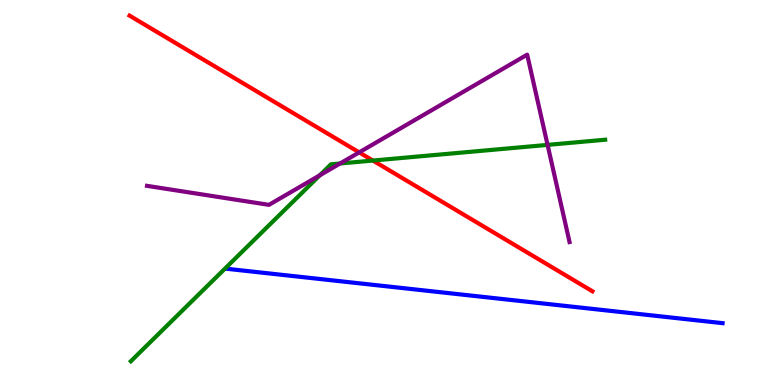[{'lines': ['blue', 'red'], 'intersections': []}, {'lines': ['green', 'red'], 'intersections': [{'x': 4.81, 'y': 5.83}]}, {'lines': ['purple', 'red'], 'intersections': [{'x': 4.63, 'y': 6.04}]}, {'lines': ['blue', 'green'], 'intersections': []}, {'lines': ['blue', 'purple'], 'intersections': []}, {'lines': ['green', 'purple'], 'intersections': [{'x': 4.13, 'y': 5.45}, {'x': 4.39, 'y': 5.75}, {'x': 7.07, 'y': 6.24}]}]